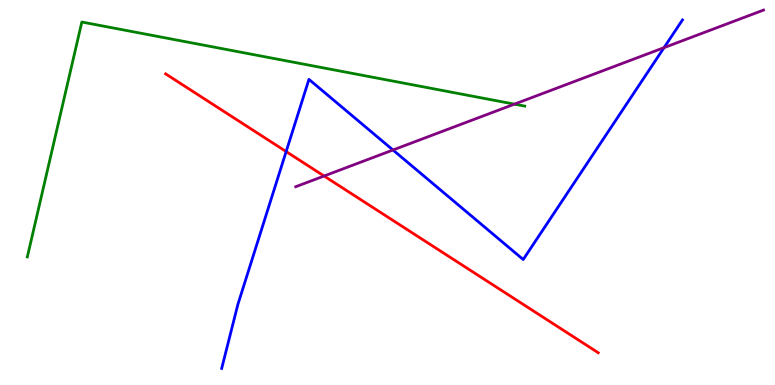[{'lines': ['blue', 'red'], 'intersections': [{'x': 3.69, 'y': 6.06}]}, {'lines': ['green', 'red'], 'intersections': []}, {'lines': ['purple', 'red'], 'intersections': [{'x': 4.18, 'y': 5.43}]}, {'lines': ['blue', 'green'], 'intersections': []}, {'lines': ['blue', 'purple'], 'intersections': [{'x': 5.07, 'y': 6.1}, {'x': 8.57, 'y': 8.76}]}, {'lines': ['green', 'purple'], 'intersections': [{'x': 6.64, 'y': 7.29}]}]